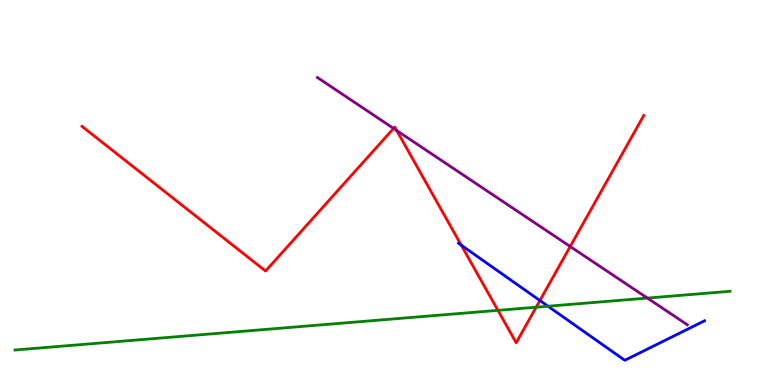[{'lines': ['blue', 'red'], 'intersections': [{'x': 5.95, 'y': 3.63}, {'x': 6.97, 'y': 2.19}]}, {'lines': ['green', 'red'], 'intersections': [{'x': 6.42, 'y': 1.94}, {'x': 6.92, 'y': 2.02}]}, {'lines': ['purple', 'red'], 'intersections': [{'x': 5.08, 'y': 6.66}, {'x': 5.12, 'y': 6.61}, {'x': 7.36, 'y': 3.6}]}, {'lines': ['blue', 'green'], 'intersections': [{'x': 7.07, 'y': 2.05}]}, {'lines': ['blue', 'purple'], 'intersections': []}, {'lines': ['green', 'purple'], 'intersections': [{'x': 8.35, 'y': 2.26}]}]